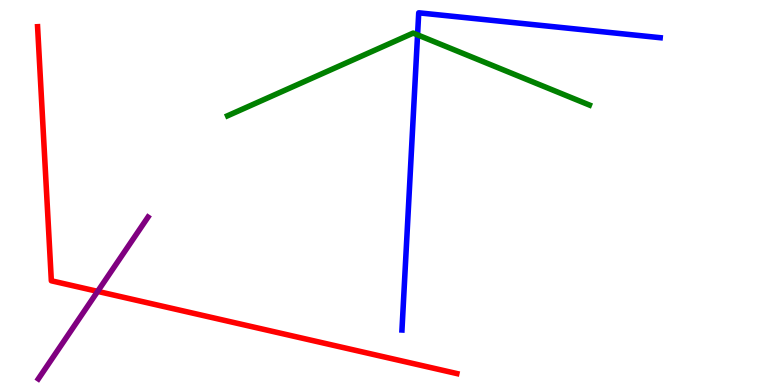[{'lines': ['blue', 'red'], 'intersections': []}, {'lines': ['green', 'red'], 'intersections': []}, {'lines': ['purple', 'red'], 'intersections': [{'x': 1.26, 'y': 2.43}]}, {'lines': ['blue', 'green'], 'intersections': [{'x': 5.39, 'y': 9.09}]}, {'lines': ['blue', 'purple'], 'intersections': []}, {'lines': ['green', 'purple'], 'intersections': []}]